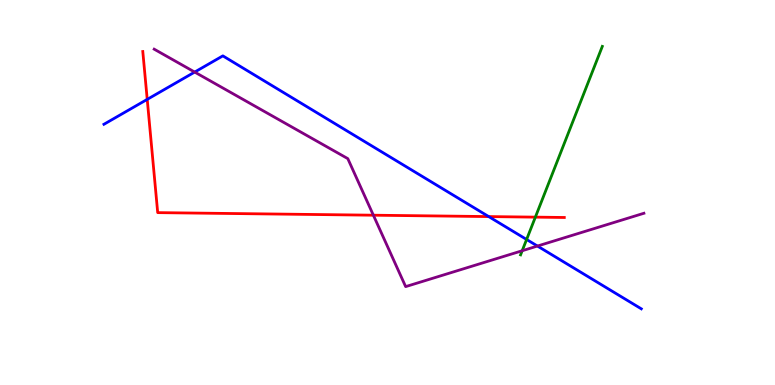[{'lines': ['blue', 'red'], 'intersections': [{'x': 1.9, 'y': 7.42}, {'x': 6.31, 'y': 4.37}]}, {'lines': ['green', 'red'], 'intersections': [{'x': 6.91, 'y': 4.36}]}, {'lines': ['purple', 'red'], 'intersections': [{'x': 4.82, 'y': 4.41}]}, {'lines': ['blue', 'green'], 'intersections': [{'x': 6.79, 'y': 3.78}]}, {'lines': ['blue', 'purple'], 'intersections': [{'x': 2.51, 'y': 8.13}, {'x': 6.93, 'y': 3.61}]}, {'lines': ['green', 'purple'], 'intersections': [{'x': 6.74, 'y': 3.49}]}]